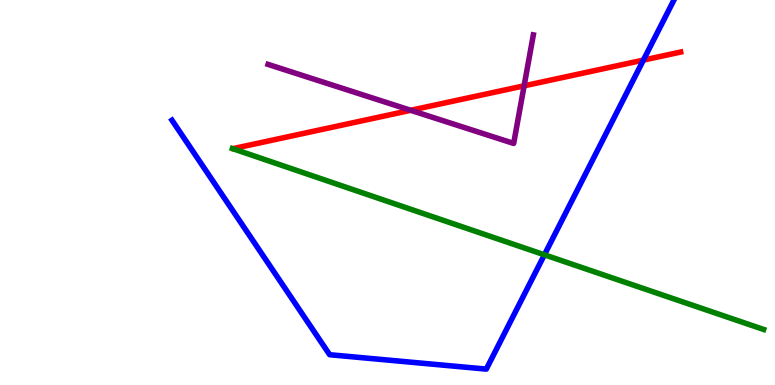[{'lines': ['blue', 'red'], 'intersections': [{'x': 8.3, 'y': 8.44}]}, {'lines': ['green', 'red'], 'intersections': []}, {'lines': ['purple', 'red'], 'intersections': [{'x': 5.3, 'y': 7.14}, {'x': 6.76, 'y': 7.77}]}, {'lines': ['blue', 'green'], 'intersections': [{'x': 7.02, 'y': 3.38}]}, {'lines': ['blue', 'purple'], 'intersections': []}, {'lines': ['green', 'purple'], 'intersections': []}]